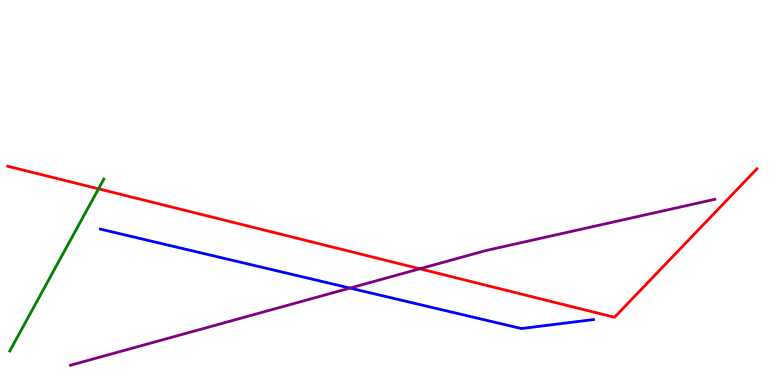[{'lines': ['blue', 'red'], 'intersections': []}, {'lines': ['green', 'red'], 'intersections': [{'x': 1.27, 'y': 5.1}]}, {'lines': ['purple', 'red'], 'intersections': [{'x': 5.42, 'y': 3.02}]}, {'lines': ['blue', 'green'], 'intersections': []}, {'lines': ['blue', 'purple'], 'intersections': [{'x': 4.52, 'y': 2.52}]}, {'lines': ['green', 'purple'], 'intersections': []}]